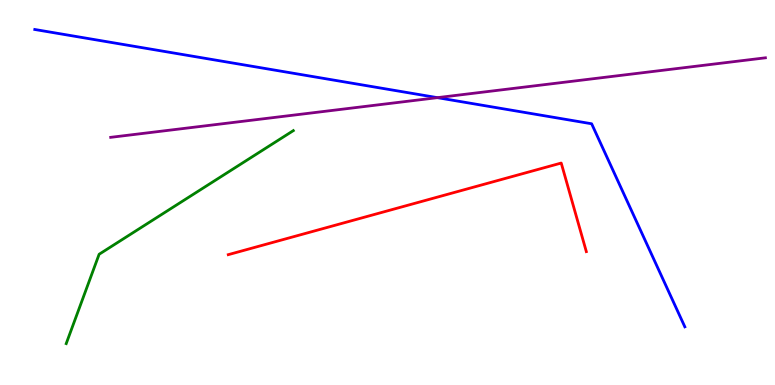[{'lines': ['blue', 'red'], 'intersections': []}, {'lines': ['green', 'red'], 'intersections': []}, {'lines': ['purple', 'red'], 'intersections': []}, {'lines': ['blue', 'green'], 'intersections': []}, {'lines': ['blue', 'purple'], 'intersections': [{'x': 5.64, 'y': 7.46}]}, {'lines': ['green', 'purple'], 'intersections': []}]